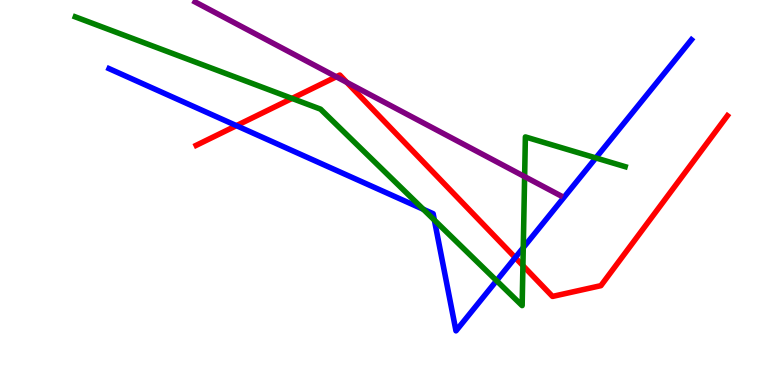[{'lines': ['blue', 'red'], 'intersections': [{'x': 3.05, 'y': 6.74}, {'x': 6.65, 'y': 3.31}]}, {'lines': ['green', 'red'], 'intersections': [{'x': 3.77, 'y': 7.44}, {'x': 6.75, 'y': 3.1}]}, {'lines': ['purple', 'red'], 'intersections': [{'x': 4.34, 'y': 8.01}, {'x': 4.47, 'y': 7.86}]}, {'lines': ['blue', 'green'], 'intersections': [{'x': 5.46, 'y': 4.56}, {'x': 5.6, 'y': 4.28}, {'x': 6.41, 'y': 2.71}, {'x': 6.75, 'y': 3.57}, {'x': 7.69, 'y': 5.9}]}, {'lines': ['blue', 'purple'], 'intersections': []}, {'lines': ['green', 'purple'], 'intersections': [{'x': 6.77, 'y': 5.41}]}]